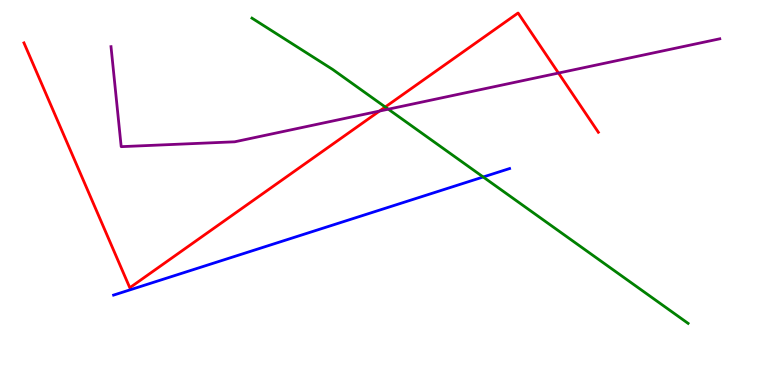[{'lines': ['blue', 'red'], 'intersections': []}, {'lines': ['green', 'red'], 'intersections': [{'x': 4.97, 'y': 7.22}]}, {'lines': ['purple', 'red'], 'intersections': [{'x': 4.9, 'y': 7.12}, {'x': 7.21, 'y': 8.1}]}, {'lines': ['blue', 'green'], 'intersections': [{'x': 6.23, 'y': 5.4}]}, {'lines': ['blue', 'purple'], 'intersections': []}, {'lines': ['green', 'purple'], 'intersections': [{'x': 5.01, 'y': 7.16}]}]